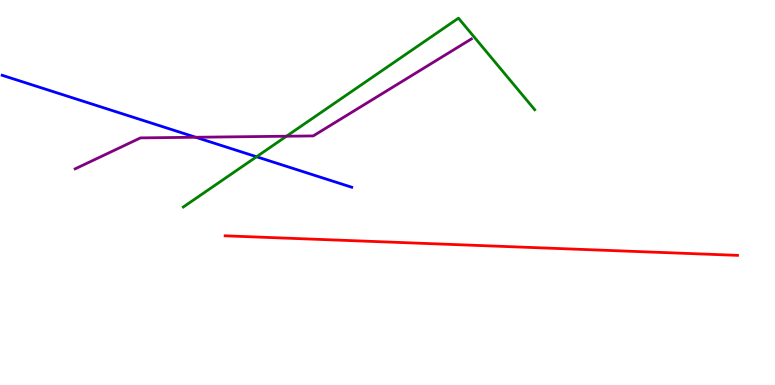[{'lines': ['blue', 'red'], 'intersections': []}, {'lines': ['green', 'red'], 'intersections': []}, {'lines': ['purple', 'red'], 'intersections': []}, {'lines': ['blue', 'green'], 'intersections': [{'x': 3.31, 'y': 5.93}]}, {'lines': ['blue', 'purple'], 'intersections': [{'x': 2.53, 'y': 6.43}]}, {'lines': ['green', 'purple'], 'intersections': [{'x': 3.7, 'y': 6.46}]}]